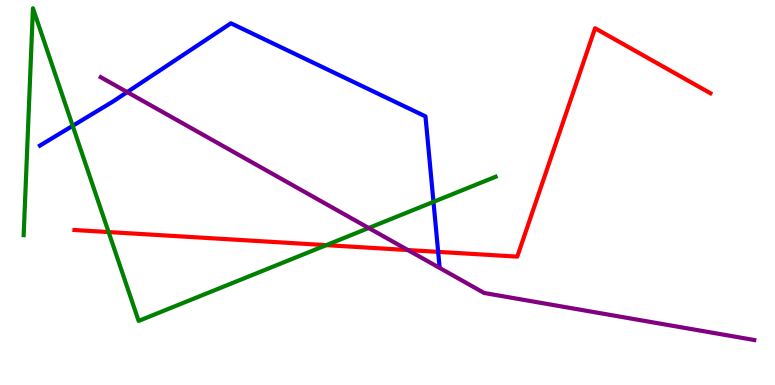[{'lines': ['blue', 'red'], 'intersections': [{'x': 5.65, 'y': 3.46}]}, {'lines': ['green', 'red'], 'intersections': [{'x': 1.4, 'y': 3.97}, {'x': 4.21, 'y': 3.63}]}, {'lines': ['purple', 'red'], 'intersections': [{'x': 5.26, 'y': 3.51}]}, {'lines': ['blue', 'green'], 'intersections': [{'x': 0.938, 'y': 6.73}, {'x': 5.59, 'y': 4.76}]}, {'lines': ['blue', 'purple'], 'intersections': [{'x': 1.64, 'y': 7.61}]}, {'lines': ['green', 'purple'], 'intersections': [{'x': 4.76, 'y': 4.08}]}]